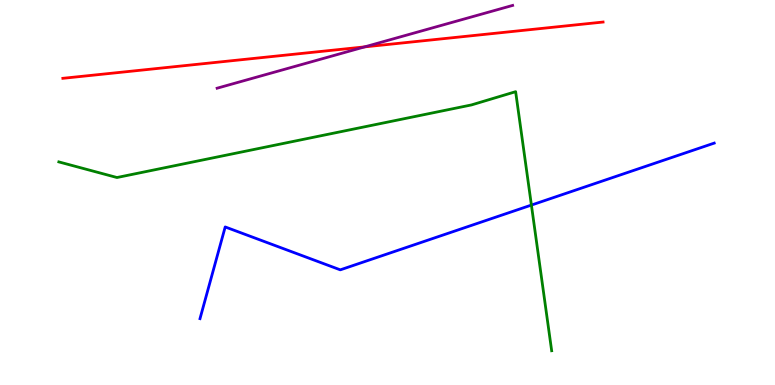[{'lines': ['blue', 'red'], 'intersections': []}, {'lines': ['green', 'red'], 'intersections': []}, {'lines': ['purple', 'red'], 'intersections': [{'x': 4.71, 'y': 8.78}]}, {'lines': ['blue', 'green'], 'intersections': [{'x': 6.86, 'y': 4.67}]}, {'lines': ['blue', 'purple'], 'intersections': []}, {'lines': ['green', 'purple'], 'intersections': []}]